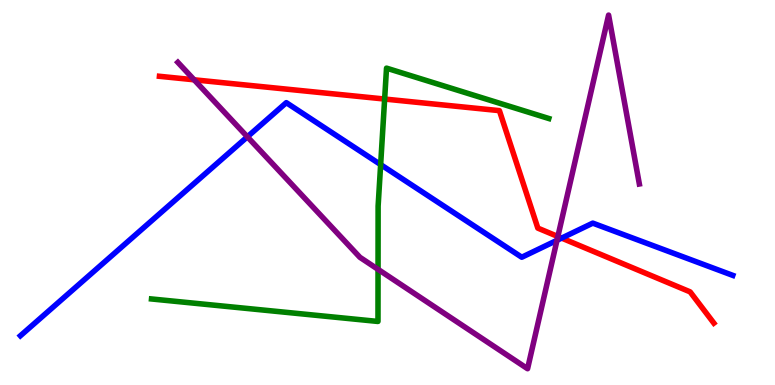[{'lines': ['blue', 'red'], 'intersections': [{'x': 7.25, 'y': 3.82}]}, {'lines': ['green', 'red'], 'intersections': [{'x': 4.96, 'y': 7.43}]}, {'lines': ['purple', 'red'], 'intersections': [{'x': 2.51, 'y': 7.93}, {'x': 7.2, 'y': 3.86}]}, {'lines': ['blue', 'green'], 'intersections': [{'x': 4.91, 'y': 5.72}]}, {'lines': ['blue', 'purple'], 'intersections': [{'x': 3.19, 'y': 6.45}, {'x': 7.19, 'y': 3.76}]}, {'lines': ['green', 'purple'], 'intersections': [{'x': 4.88, 'y': 3.0}]}]